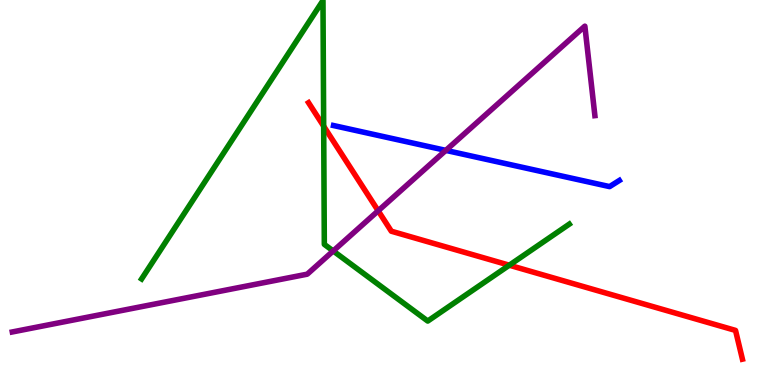[{'lines': ['blue', 'red'], 'intersections': []}, {'lines': ['green', 'red'], 'intersections': [{'x': 4.18, 'y': 6.72}, {'x': 6.57, 'y': 3.11}]}, {'lines': ['purple', 'red'], 'intersections': [{'x': 4.88, 'y': 4.52}]}, {'lines': ['blue', 'green'], 'intersections': []}, {'lines': ['blue', 'purple'], 'intersections': [{'x': 5.75, 'y': 6.09}]}, {'lines': ['green', 'purple'], 'intersections': [{'x': 4.3, 'y': 3.48}]}]